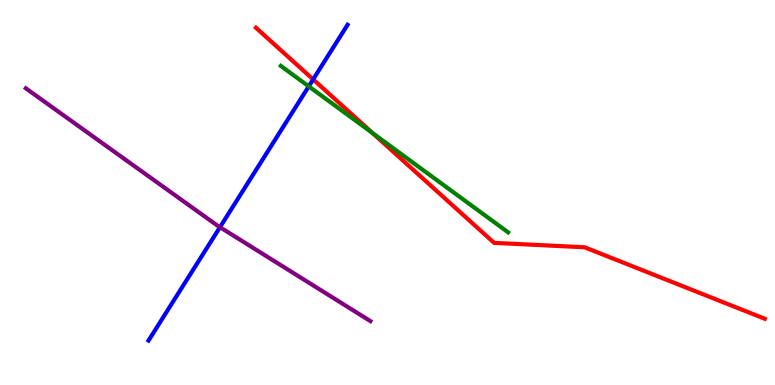[{'lines': ['blue', 'red'], 'intersections': [{'x': 4.04, 'y': 7.94}]}, {'lines': ['green', 'red'], 'intersections': [{'x': 4.81, 'y': 6.54}]}, {'lines': ['purple', 'red'], 'intersections': []}, {'lines': ['blue', 'green'], 'intersections': [{'x': 3.98, 'y': 7.76}]}, {'lines': ['blue', 'purple'], 'intersections': [{'x': 2.84, 'y': 4.1}]}, {'lines': ['green', 'purple'], 'intersections': []}]